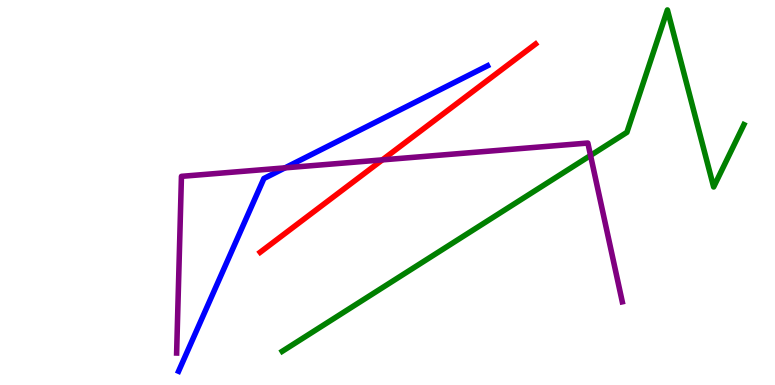[{'lines': ['blue', 'red'], 'intersections': []}, {'lines': ['green', 'red'], 'intersections': []}, {'lines': ['purple', 'red'], 'intersections': [{'x': 4.93, 'y': 5.85}]}, {'lines': ['blue', 'green'], 'intersections': []}, {'lines': ['blue', 'purple'], 'intersections': [{'x': 3.68, 'y': 5.64}]}, {'lines': ['green', 'purple'], 'intersections': [{'x': 7.62, 'y': 5.96}]}]